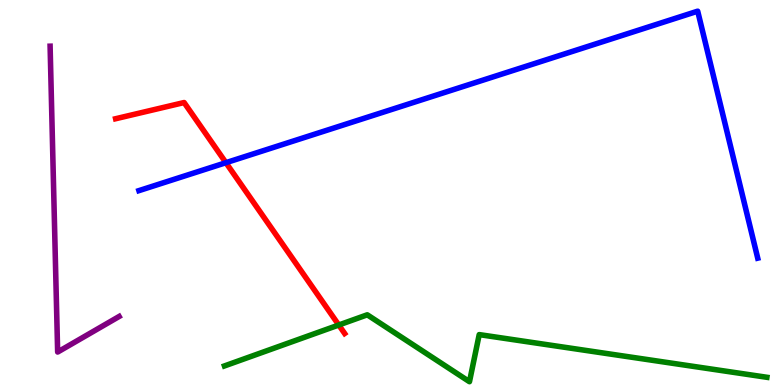[{'lines': ['blue', 'red'], 'intersections': [{'x': 2.92, 'y': 5.77}]}, {'lines': ['green', 'red'], 'intersections': [{'x': 4.37, 'y': 1.56}]}, {'lines': ['purple', 'red'], 'intersections': []}, {'lines': ['blue', 'green'], 'intersections': []}, {'lines': ['blue', 'purple'], 'intersections': []}, {'lines': ['green', 'purple'], 'intersections': []}]